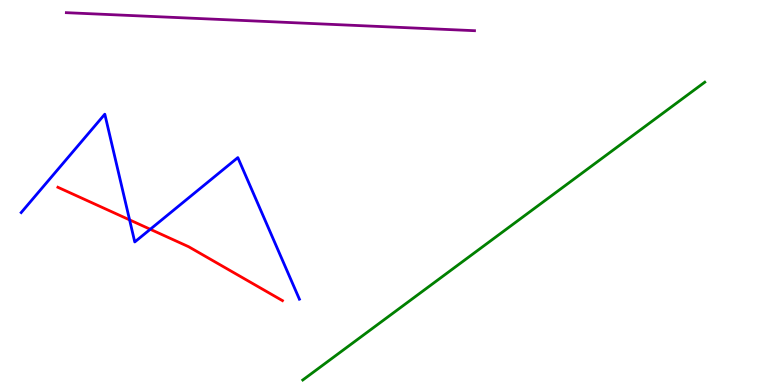[{'lines': ['blue', 'red'], 'intersections': [{'x': 1.67, 'y': 4.29}, {'x': 1.94, 'y': 4.04}]}, {'lines': ['green', 'red'], 'intersections': []}, {'lines': ['purple', 'red'], 'intersections': []}, {'lines': ['blue', 'green'], 'intersections': []}, {'lines': ['blue', 'purple'], 'intersections': []}, {'lines': ['green', 'purple'], 'intersections': []}]